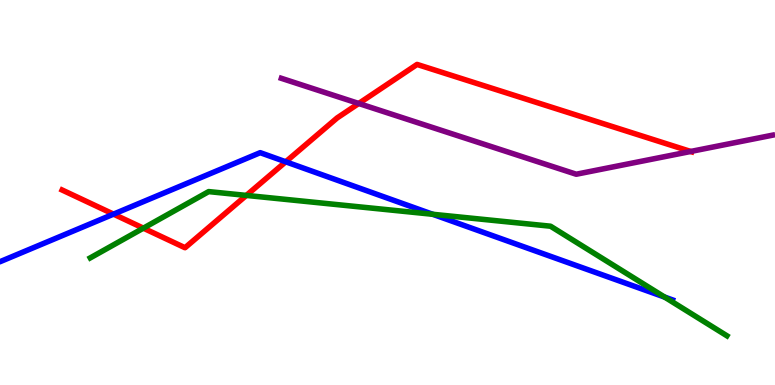[{'lines': ['blue', 'red'], 'intersections': [{'x': 1.46, 'y': 4.44}, {'x': 3.69, 'y': 5.8}]}, {'lines': ['green', 'red'], 'intersections': [{'x': 1.85, 'y': 4.07}, {'x': 3.18, 'y': 4.92}]}, {'lines': ['purple', 'red'], 'intersections': [{'x': 4.63, 'y': 7.31}, {'x': 8.91, 'y': 6.07}]}, {'lines': ['blue', 'green'], 'intersections': [{'x': 5.58, 'y': 4.43}, {'x': 8.58, 'y': 2.28}]}, {'lines': ['blue', 'purple'], 'intersections': []}, {'lines': ['green', 'purple'], 'intersections': []}]